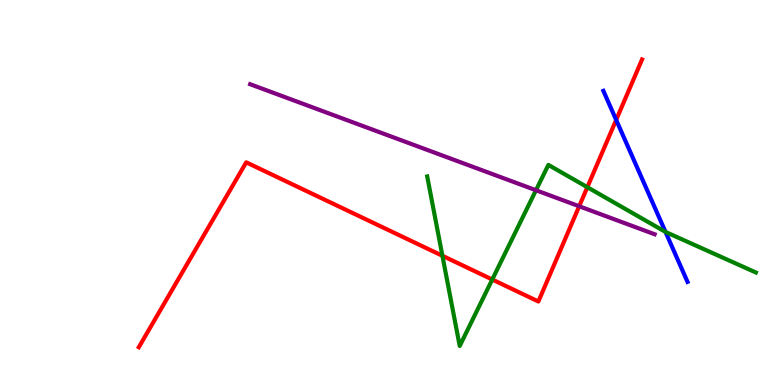[{'lines': ['blue', 'red'], 'intersections': [{'x': 7.95, 'y': 6.89}]}, {'lines': ['green', 'red'], 'intersections': [{'x': 5.71, 'y': 3.36}, {'x': 6.35, 'y': 2.74}, {'x': 7.58, 'y': 5.14}]}, {'lines': ['purple', 'red'], 'intersections': [{'x': 7.47, 'y': 4.64}]}, {'lines': ['blue', 'green'], 'intersections': [{'x': 8.59, 'y': 3.98}]}, {'lines': ['blue', 'purple'], 'intersections': []}, {'lines': ['green', 'purple'], 'intersections': [{'x': 6.92, 'y': 5.06}]}]